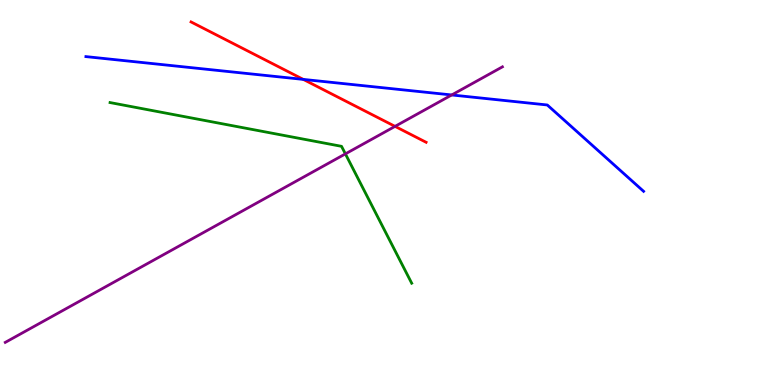[{'lines': ['blue', 'red'], 'intersections': [{'x': 3.91, 'y': 7.94}]}, {'lines': ['green', 'red'], 'intersections': []}, {'lines': ['purple', 'red'], 'intersections': [{'x': 5.1, 'y': 6.72}]}, {'lines': ['blue', 'green'], 'intersections': []}, {'lines': ['blue', 'purple'], 'intersections': [{'x': 5.83, 'y': 7.53}]}, {'lines': ['green', 'purple'], 'intersections': [{'x': 4.46, 'y': 6.0}]}]